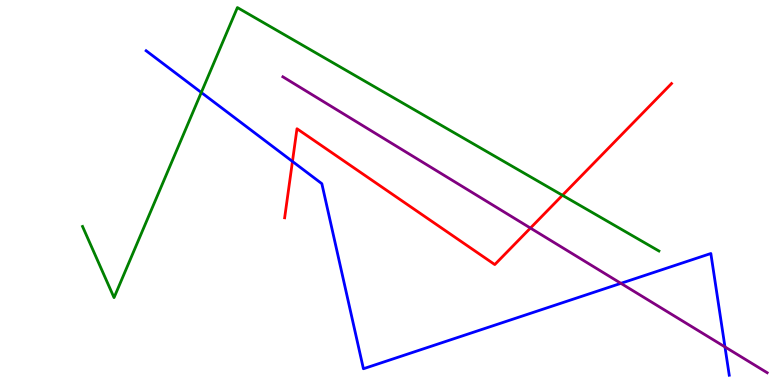[{'lines': ['blue', 'red'], 'intersections': [{'x': 3.77, 'y': 5.81}]}, {'lines': ['green', 'red'], 'intersections': [{'x': 7.26, 'y': 4.93}]}, {'lines': ['purple', 'red'], 'intersections': [{'x': 6.84, 'y': 4.08}]}, {'lines': ['blue', 'green'], 'intersections': [{'x': 2.6, 'y': 7.6}]}, {'lines': ['blue', 'purple'], 'intersections': [{'x': 8.01, 'y': 2.64}, {'x': 9.35, 'y': 0.989}]}, {'lines': ['green', 'purple'], 'intersections': []}]